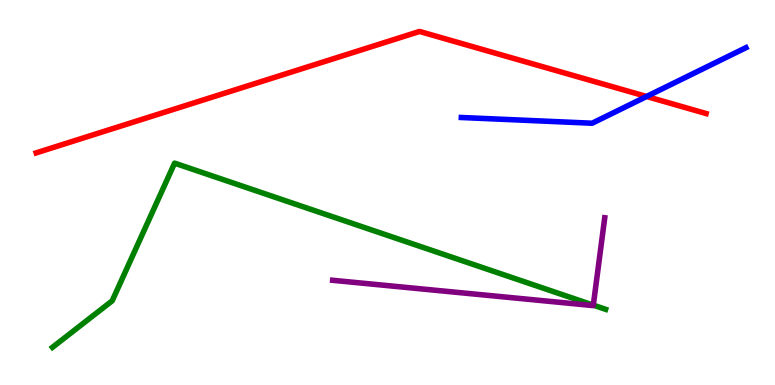[{'lines': ['blue', 'red'], 'intersections': [{'x': 8.34, 'y': 7.49}]}, {'lines': ['green', 'red'], 'intersections': []}, {'lines': ['purple', 'red'], 'intersections': []}, {'lines': ['blue', 'green'], 'intersections': []}, {'lines': ['blue', 'purple'], 'intersections': []}, {'lines': ['green', 'purple'], 'intersections': [{'x': 7.66, 'y': 2.07}]}]